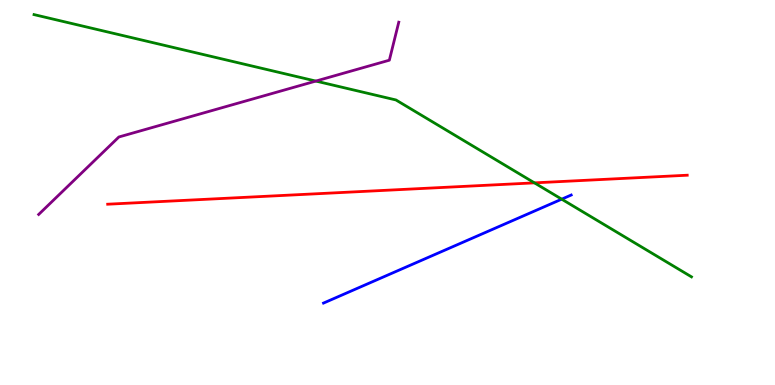[{'lines': ['blue', 'red'], 'intersections': []}, {'lines': ['green', 'red'], 'intersections': [{'x': 6.9, 'y': 5.25}]}, {'lines': ['purple', 'red'], 'intersections': []}, {'lines': ['blue', 'green'], 'intersections': [{'x': 7.25, 'y': 4.83}]}, {'lines': ['blue', 'purple'], 'intersections': []}, {'lines': ['green', 'purple'], 'intersections': [{'x': 4.08, 'y': 7.89}]}]